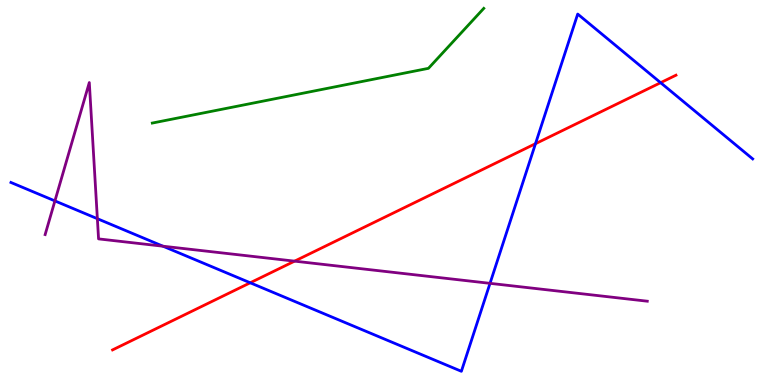[{'lines': ['blue', 'red'], 'intersections': [{'x': 3.23, 'y': 2.66}, {'x': 6.91, 'y': 6.27}, {'x': 8.52, 'y': 7.85}]}, {'lines': ['green', 'red'], 'intersections': []}, {'lines': ['purple', 'red'], 'intersections': [{'x': 3.8, 'y': 3.22}]}, {'lines': ['blue', 'green'], 'intersections': []}, {'lines': ['blue', 'purple'], 'intersections': [{'x': 0.709, 'y': 4.78}, {'x': 1.26, 'y': 4.32}, {'x': 2.1, 'y': 3.6}, {'x': 6.32, 'y': 2.64}]}, {'lines': ['green', 'purple'], 'intersections': []}]